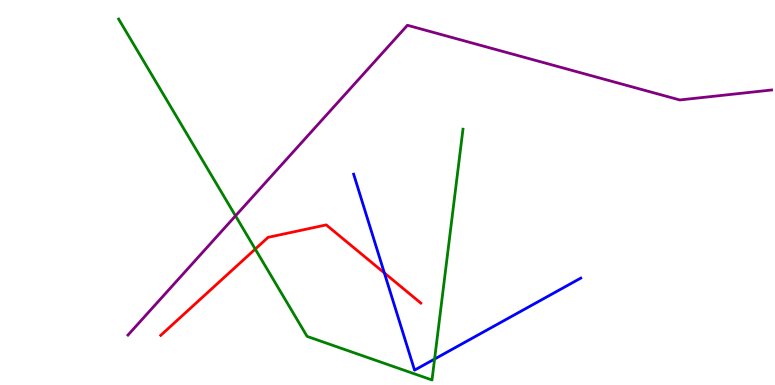[{'lines': ['blue', 'red'], 'intersections': [{'x': 4.96, 'y': 2.91}]}, {'lines': ['green', 'red'], 'intersections': [{'x': 3.29, 'y': 3.53}]}, {'lines': ['purple', 'red'], 'intersections': []}, {'lines': ['blue', 'green'], 'intersections': [{'x': 5.61, 'y': 0.674}]}, {'lines': ['blue', 'purple'], 'intersections': []}, {'lines': ['green', 'purple'], 'intersections': [{'x': 3.04, 'y': 4.39}]}]